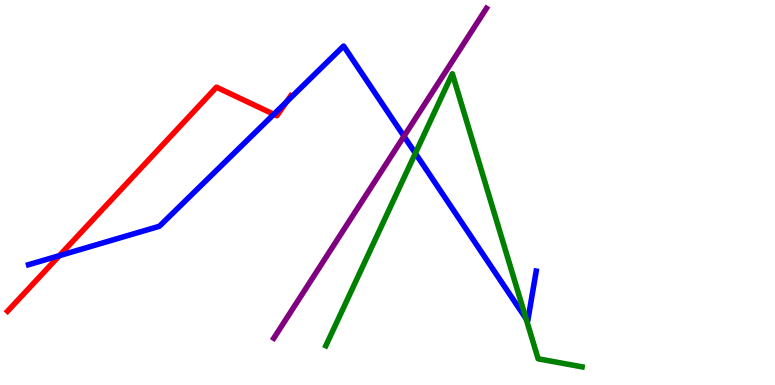[{'lines': ['blue', 'red'], 'intersections': [{'x': 0.766, 'y': 3.36}, {'x': 3.53, 'y': 7.03}, {'x': 3.7, 'y': 7.35}]}, {'lines': ['green', 'red'], 'intersections': []}, {'lines': ['purple', 'red'], 'intersections': []}, {'lines': ['blue', 'green'], 'intersections': [{'x': 5.36, 'y': 6.02}, {'x': 6.79, 'y': 1.72}]}, {'lines': ['blue', 'purple'], 'intersections': [{'x': 5.21, 'y': 6.46}]}, {'lines': ['green', 'purple'], 'intersections': []}]